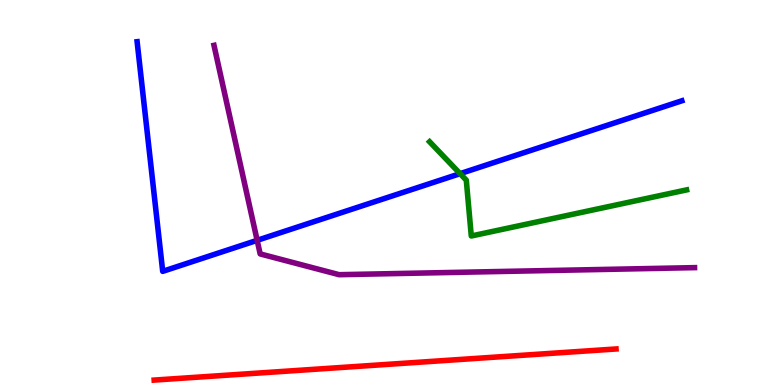[{'lines': ['blue', 'red'], 'intersections': []}, {'lines': ['green', 'red'], 'intersections': []}, {'lines': ['purple', 'red'], 'intersections': []}, {'lines': ['blue', 'green'], 'intersections': [{'x': 5.94, 'y': 5.49}]}, {'lines': ['blue', 'purple'], 'intersections': [{'x': 3.32, 'y': 3.76}]}, {'lines': ['green', 'purple'], 'intersections': []}]